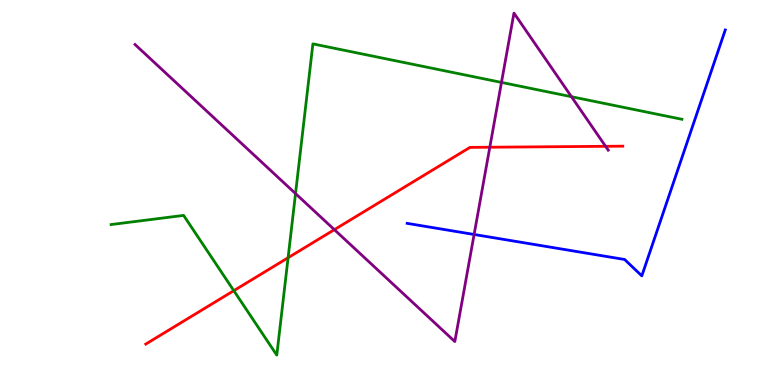[{'lines': ['blue', 'red'], 'intersections': []}, {'lines': ['green', 'red'], 'intersections': [{'x': 3.02, 'y': 2.45}, {'x': 3.72, 'y': 3.31}]}, {'lines': ['purple', 'red'], 'intersections': [{'x': 4.31, 'y': 4.03}, {'x': 6.32, 'y': 6.18}, {'x': 7.81, 'y': 6.2}]}, {'lines': ['blue', 'green'], 'intersections': []}, {'lines': ['blue', 'purple'], 'intersections': [{'x': 6.12, 'y': 3.91}]}, {'lines': ['green', 'purple'], 'intersections': [{'x': 3.81, 'y': 4.97}, {'x': 6.47, 'y': 7.86}, {'x': 7.37, 'y': 7.49}]}]